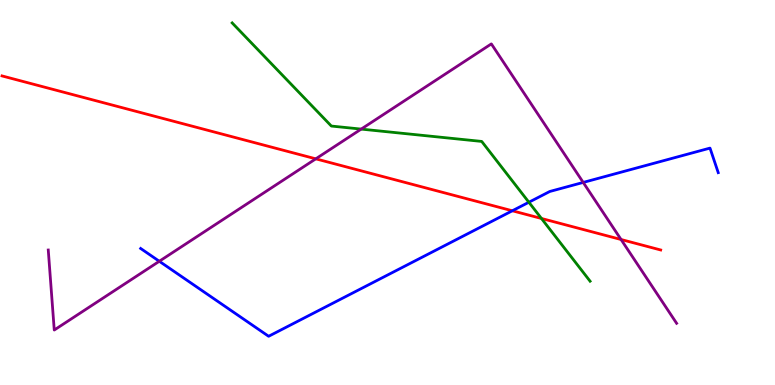[{'lines': ['blue', 'red'], 'intersections': [{'x': 6.61, 'y': 4.53}]}, {'lines': ['green', 'red'], 'intersections': [{'x': 6.99, 'y': 4.33}]}, {'lines': ['purple', 'red'], 'intersections': [{'x': 4.07, 'y': 5.87}, {'x': 8.01, 'y': 3.78}]}, {'lines': ['blue', 'green'], 'intersections': [{'x': 6.82, 'y': 4.75}]}, {'lines': ['blue', 'purple'], 'intersections': [{'x': 2.06, 'y': 3.21}, {'x': 7.53, 'y': 5.26}]}, {'lines': ['green', 'purple'], 'intersections': [{'x': 4.66, 'y': 6.65}]}]